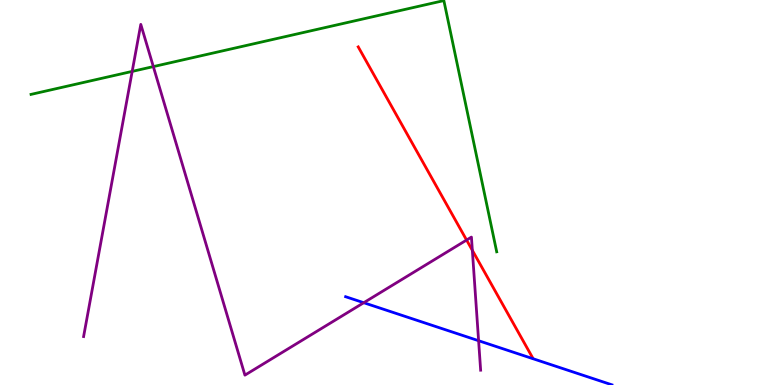[{'lines': ['blue', 'red'], 'intersections': []}, {'lines': ['green', 'red'], 'intersections': []}, {'lines': ['purple', 'red'], 'intersections': [{'x': 6.02, 'y': 3.77}, {'x': 6.09, 'y': 3.5}]}, {'lines': ['blue', 'green'], 'intersections': []}, {'lines': ['blue', 'purple'], 'intersections': [{'x': 4.69, 'y': 2.14}, {'x': 6.18, 'y': 1.15}]}, {'lines': ['green', 'purple'], 'intersections': [{'x': 1.71, 'y': 8.15}, {'x': 1.98, 'y': 8.27}]}]